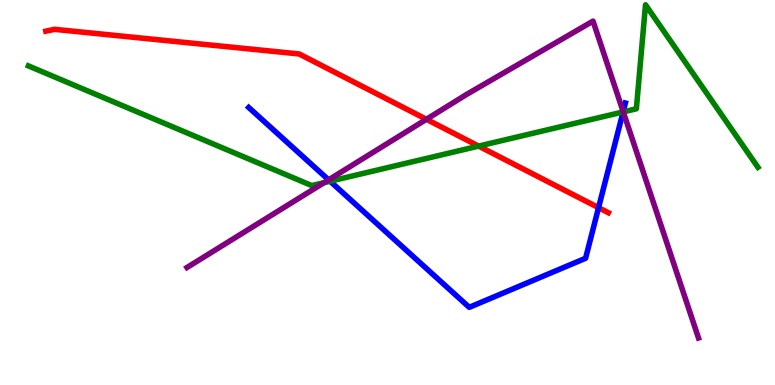[{'lines': ['blue', 'red'], 'intersections': [{'x': 7.72, 'y': 4.61}]}, {'lines': ['green', 'red'], 'intersections': [{'x': 6.18, 'y': 6.21}]}, {'lines': ['purple', 'red'], 'intersections': [{'x': 5.5, 'y': 6.9}]}, {'lines': ['blue', 'green'], 'intersections': [{'x': 4.26, 'y': 5.29}, {'x': 8.04, 'y': 7.09}]}, {'lines': ['blue', 'purple'], 'intersections': [{'x': 4.24, 'y': 5.33}, {'x': 8.04, 'y': 7.1}]}, {'lines': ['green', 'purple'], 'intersections': [{'x': 4.18, 'y': 5.26}, {'x': 8.04, 'y': 7.09}]}]